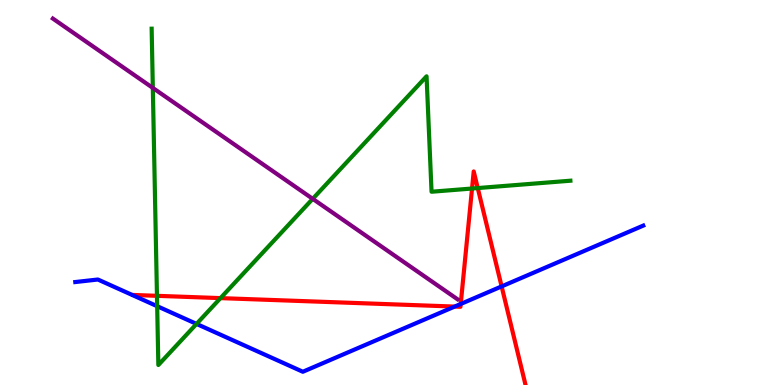[{'lines': ['blue', 'red'], 'intersections': [{'x': 5.87, 'y': 2.04}, {'x': 5.94, 'y': 2.1}, {'x': 6.47, 'y': 2.56}]}, {'lines': ['green', 'red'], 'intersections': [{'x': 2.03, 'y': 2.32}, {'x': 2.85, 'y': 2.26}, {'x': 6.09, 'y': 5.1}, {'x': 6.16, 'y': 5.12}]}, {'lines': ['purple', 'red'], 'intersections': []}, {'lines': ['blue', 'green'], 'intersections': [{'x': 2.03, 'y': 2.05}, {'x': 2.54, 'y': 1.59}]}, {'lines': ['blue', 'purple'], 'intersections': []}, {'lines': ['green', 'purple'], 'intersections': [{'x': 1.97, 'y': 7.72}, {'x': 4.04, 'y': 4.84}]}]